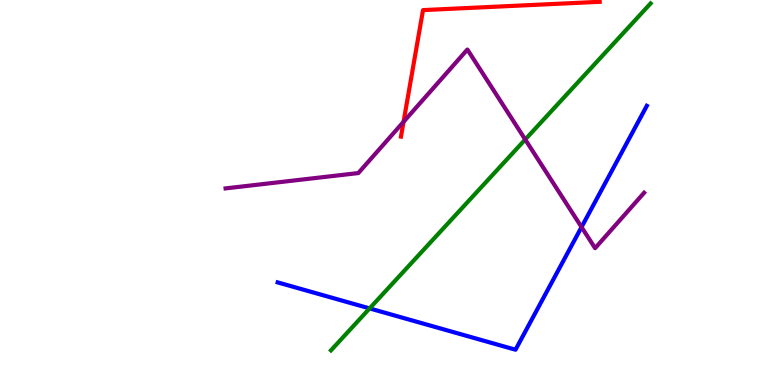[{'lines': ['blue', 'red'], 'intersections': []}, {'lines': ['green', 'red'], 'intersections': []}, {'lines': ['purple', 'red'], 'intersections': [{'x': 5.21, 'y': 6.84}]}, {'lines': ['blue', 'green'], 'intersections': [{'x': 4.77, 'y': 1.99}]}, {'lines': ['blue', 'purple'], 'intersections': [{'x': 7.5, 'y': 4.1}]}, {'lines': ['green', 'purple'], 'intersections': [{'x': 6.78, 'y': 6.38}]}]